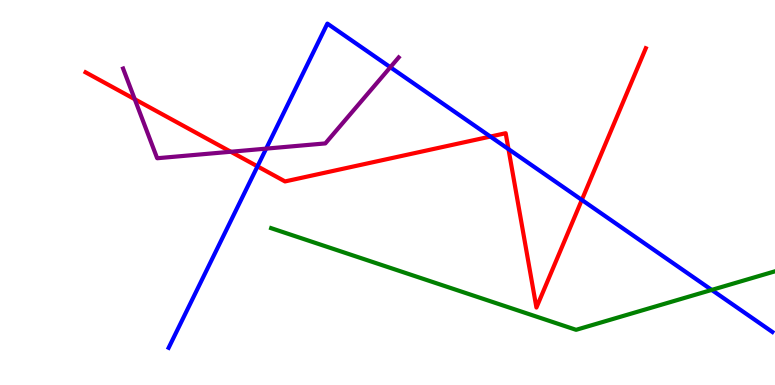[{'lines': ['blue', 'red'], 'intersections': [{'x': 3.32, 'y': 5.68}, {'x': 6.33, 'y': 6.45}, {'x': 6.56, 'y': 6.13}, {'x': 7.51, 'y': 4.81}]}, {'lines': ['green', 'red'], 'intersections': []}, {'lines': ['purple', 'red'], 'intersections': [{'x': 1.74, 'y': 7.42}, {'x': 2.98, 'y': 6.06}]}, {'lines': ['blue', 'green'], 'intersections': [{'x': 9.18, 'y': 2.47}]}, {'lines': ['blue', 'purple'], 'intersections': [{'x': 3.43, 'y': 6.14}, {'x': 5.04, 'y': 8.25}]}, {'lines': ['green', 'purple'], 'intersections': []}]